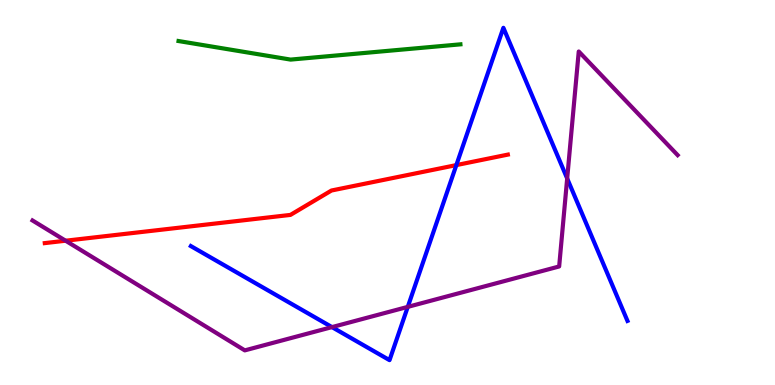[{'lines': ['blue', 'red'], 'intersections': [{'x': 5.89, 'y': 5.71}]}, {'lines': ['green', 'red'], 'intersections': []}, {'lines': ['purple', 'red'], 'intersections': [{'x': 0.846, 'y': 3.75}]}, {'lines': ['blue', 'green'], 'intersections': []}, {'lines': ['blue', 'purple'], 'intersections': [{'x': 4.28, 'y': 1.5}, {'x': 5.26, 'y': 2.03}, {'x': 7.32, 'y': 5.36}]}, {'lines': ['green', 'purple'], 'intersections': []}]